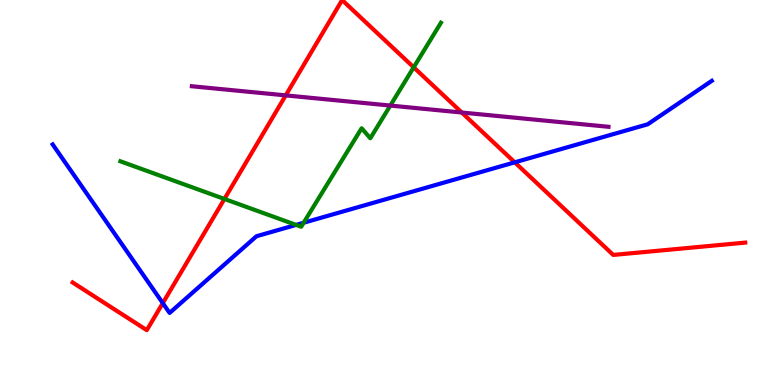[{'lines': ['blue', 'red'], 'intersections': [{'x': 2.1, 'y': 2.13}, {'x': 6.64, 'y': 5.78}]}, {'lines': ['green', 'red'], 'intersections': [{'x': 2.9, 'y': 4.83}, {'x': 5.34, 'y': 8.25}]}, {'lines': ['purple', 'red'], 'intersections': [{'x': 3.69, 'y': 7.52}, {'x': 5.96, 'y': 7.08}]}, {'lines': ['blue', 'green'], 'intersections': [{'x': 3.82, 'y': 4.16}, {'x': 3.92, 'y': 4.21}]}, {'lines': ['blue', 'purple'], 'intersections': []}, {'lines': ['green', 'purple'], 'intersections': [{'x': 5.04, 'y': 7.26}]}]